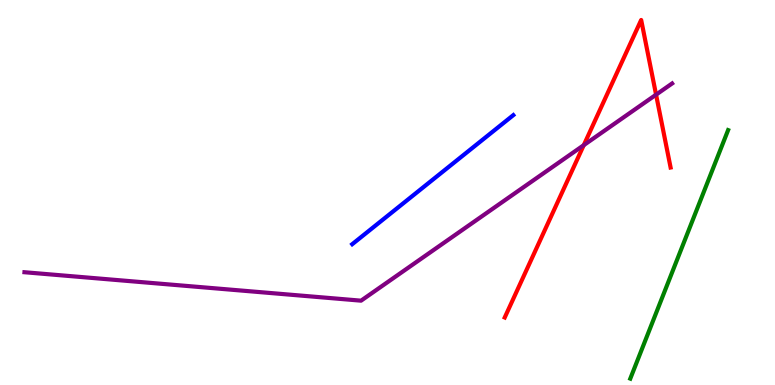[{'lines': ['blue', 'red'], 'intersections': []}, {'lines': ['green', 'red'], 'intersections': []}, {'lines': ['purple', 'red'], 'intersections': [{'x': 7.53, 'y': 6.23}, {'x': 8.47, 'y': 7.54}]}, {'lines': ['blue', 'green'], 'intersections': []}, {'lines': ['blue', 'purple'], 'intersections': []}, {'lines': ['green', 'purple'], 'intersections': []}]